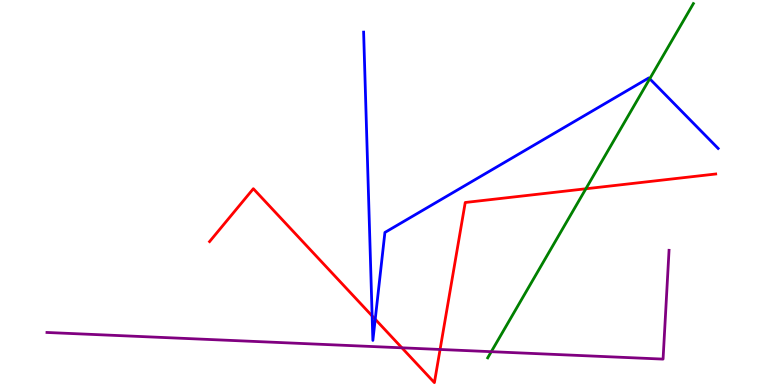[{'lines': ['blue', 'red'], 'intersections': [{'x': 4.8, 'y': 1.79}, {'x': 4.84, 'y': 1.71}]}, {'lines': ['green', 'red'], 'intersections': [{'x': 7.56, 'y': 5.1}]}, {'lines': ['purple', 'red'], 'intersections': [{'x': 5.19, 'y': 0.966}, {'x': 5.68, 'y': 0.923}]}, {'lines': ['blue', 'green'], 'intersections': [{'x': 8.38, 'y': 7.95}]}, {'lines': ['blue', 'purple'], 'intersections': []}, {'lines': ['green', 'purple'], 'intersections': [{'x': 6.34, 'y': 0.865}]}]